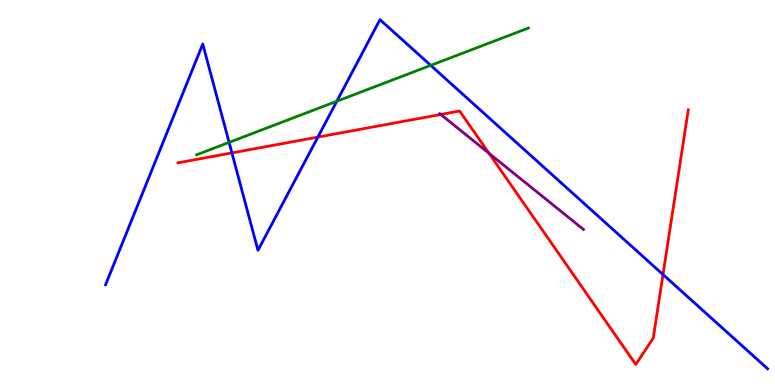[{'lines': ['blue', 'red'], 'intersections': [{'x': 2.99, 'y': 6.03}, {'x': 4.1, 'y': 6.44}, {'x': 8.55, 'y': 2.87}]}, {'lines': ['green', 'red'], 'intersections': []}, {'lines': ['purple', 'red'], 'intersections': [{'x': 5.69, 'y': 7.03}, {'x': 6.31, 'y': 6.02}]}, {'lines': ['blue', 'green'], 'intersections': [{'x': 2.96, 'y': 6.3}, {'x': 4.35, 'y': 7.37}, {'x': 5.56, 'y': 8.3}]}, {'lines': ['blue', 'purple'], 'intersections': []}, {'lines': ['green', 'purple'], 'intersections': []}]